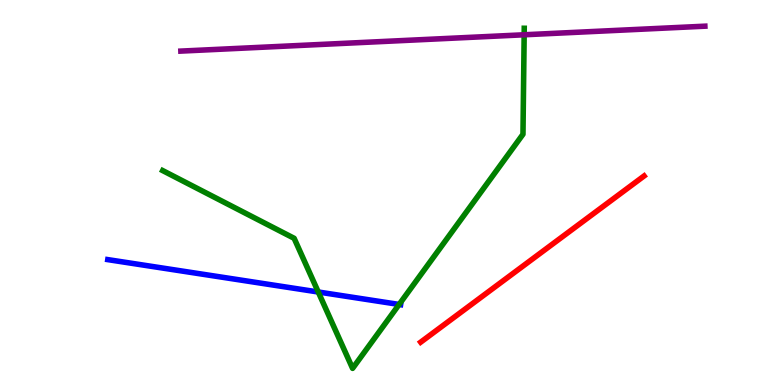[{'lines': ['blue', 'red'], 'intersections': []}, {'lines': ['green', 'red'], 'intersections': []}, {'lines': ['purple', 'red'], 'intersections': []}, {'lines': ['blue', 'green'], 'intersections': [{'x': 4.11, 'y': 2.42}, {'x': 5.15, 'y': 2.09}]}, {'lines': ['blue', 'purple'], 'intersections': []}, {'lines': ['green', 'purple'], 'intersections': [{'x': 6.76, 'y': 9.1}]}]